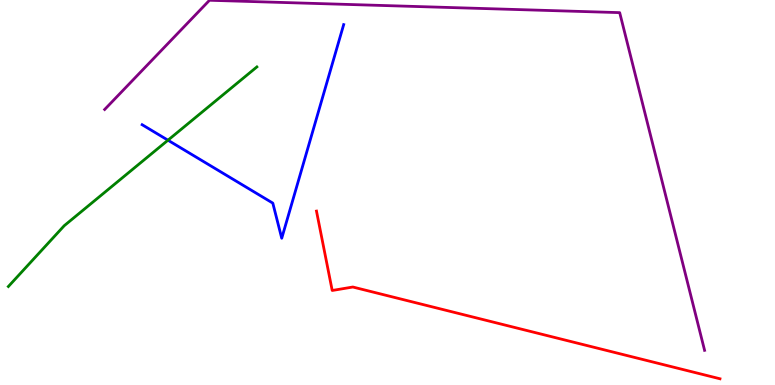[{'lines': ['blue', 'red'], 'intersections': []}, {'lines': ['green', 'red'], 'intersections': []}, {'lines': ['purple', 'red'], 'intersections': []}, {'lines': ['blue', 'green'], 'intersections': [{'x': 2.17, 'y': 6.36}]}, {'lines': ['blue', 'purple'], 'intersections': []}, {'lines': ['green', 'purple'], 'intersections': []}]